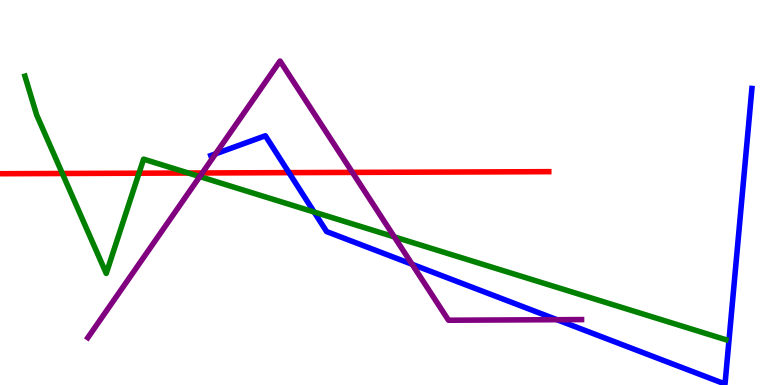[{'lines': ['blue', 'red'], 'intersections': [{'x': 3.73, 'y': 5.52}]}, {'lines': ['green', 'red'], 'intersections': [{'x': 0.805, 'y': 5.49}, {'x': 1.79, 'y': 5.5}, {'x': 2.43, 'y': 5.51}]}, {'lines': ['purple', 'red'], 'intersections': [{'x': 2.61, 'y': 5.51}, {'x': 4.55, 'y': 5.52}]}, {'lines': ['blue', 'green'], 'intersections': [{'x': 4.05, 'y': 4.49}]}, {'lines': ['blue', 'purple'], 'intersections': [{'x': 2.78, 'y': 6.0}, {'x': 5.32, 'y': 3.14}, {'x': 7.19, 'y': 1.7}]}, {'lines': ['green', 'purple'], 'intersections': [{'x': 2.58, 'y': 5.41}, {'x': 5.09, 'y': 3.85}]}]